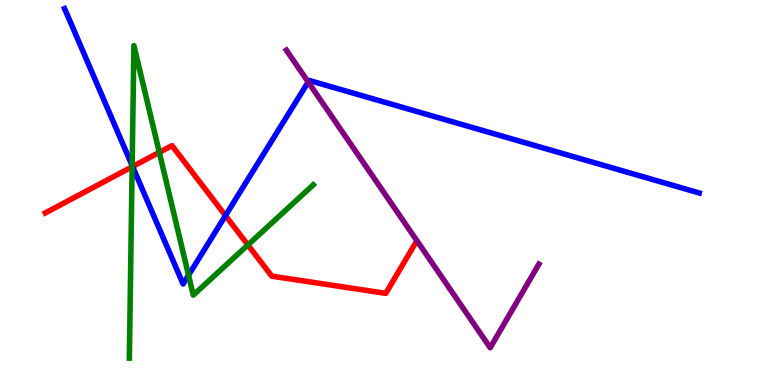[{'lines': ['blue', 'red'], 'intersections': [{'x': 1.71, 'y': 5.67}, {'x': 2.91, 'y': 4.4}]}, {'lines': ['green', 'red'], 'intersections': [{'x': 1.71, 'y': 5.67}, {'x': 2.06, 'y': 6.04}, {'x': 3.2, 'y': 3.64}]}, {'lines': ['purple', 'red'], 'intersections': []}, {'lines': ['blue', 'green'], 'intersections': [{'x': 1.71, 'y': 5.7}, {'x': 2.43, 'y': 2.85}]}, {'lines': ['blue', 'purple'], 'intersections': [{'x': 3.98, 'y': 7.87}]}, {'lines': ['green', 'purple'], 'intersections': []}]